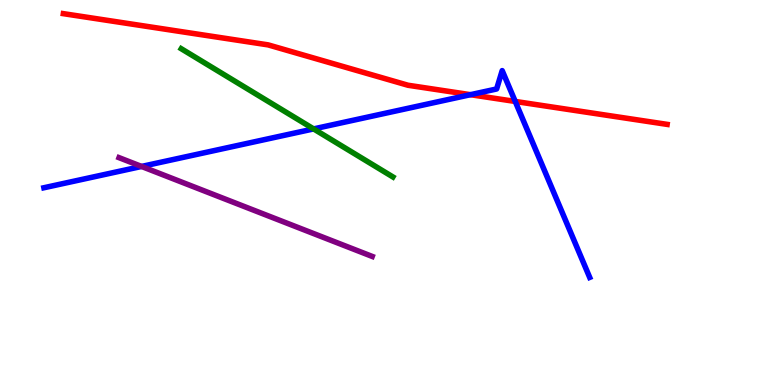[{'lines': ['blue', 'red'], 'intersections': [{'x': 6.07, 'y': 7.54}, {'x': 6.65, 'y': 7.37}]}, {'lines': ['green', 'red'], 'intersections': []}, {'lines': ['purple', 'red'], 'intersections': []}, {'lines': ['blue', 'green'], 'intersections': [{'x': 4.05, 'y': 6.65}]}, {'lines': ['blue', 'purple'], 'intersections': [{'x': 1.83, 'y': 5.68}]}, {'lines': ['green', 'purple'], 'intersections': []}]